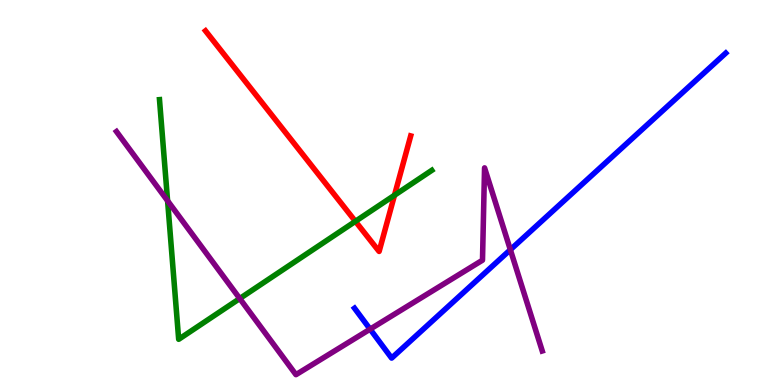[{'lines': ['blue', 'red'], 'intersections': []}, {'lines': ['green', 'red'], 'intersections': [{'x': 4.59, 'y': 4.25}, {'x': 5.09, 'y': 4.93}]}, {'lines': ['purple', 'red'], 'intersections': []}, {'lines': ['blue', 'green'], 'intersections': []}, {'lines': ['blue', 'purple'], 'intersections': [{'x': 4.78, 'y': 1.45}, {'x': 6.59, 'y': 3.51}]}, {'lines': ['green', 'purple'], 'intersections': [{'x': 2.16, 'y': 4.78}, {'x': 3.09, 'y': 2.25}]}]